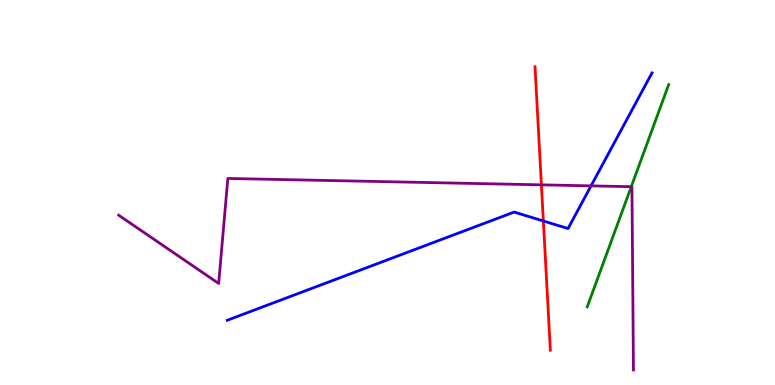[{'lines': ['blue', 'red'], 'intersections': [{'x': 7.01, 'y': 4.26}]}, {'lines': ['green', 'red'], 'intersections': []}, {'lines': ['purple', 'red'], 'intersections': [{'x': 6.99, 'y': 5.2}]}, {'lines': ['blue', 'green'], 'intersections': []}, {'lines': ['blue', 'purple'], 'intersections': [{'x': 7.63, 'y': 5.17}]}, {'lines': ['green', 'purple'], 'intersections': [{'x': 8.15, 'y': 5.15}]}]